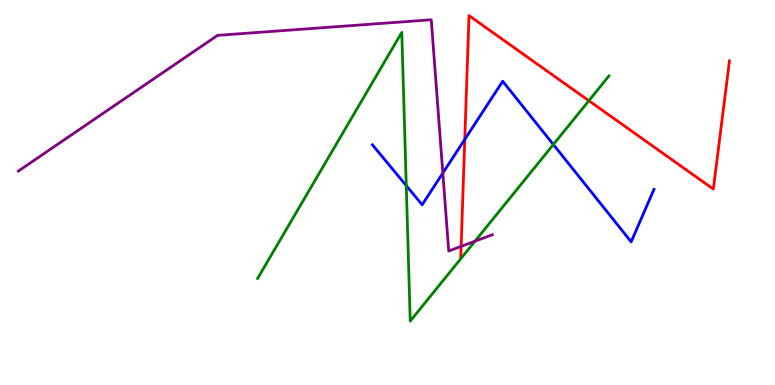[{'lines': ['blue', 'red'], 'intersections': [{'x': 6.0, 'y': 6.38}]}, {'lines': ['green', 'red'], 'intersections': [{'x': 7.6, 'y': 7.38}]}, {'lines': ['purple', 'red'], 'intersections': [{'x': 5.95, 'y': 3.6}]}, {'lines': ['blue', 'green'], 'intersections': [{'x': 5.24, 'y': 5.18}, {'x': 7.14, 'y': 6.25}]}, {'lines': ['blue', 'purple'], 'intersections': [{'x': 5.71, 'y': 5.51}]}, {'lines': ['green', 'purple'], 'intersections': [{'x': 6.13, 'y': 3.73}]}]